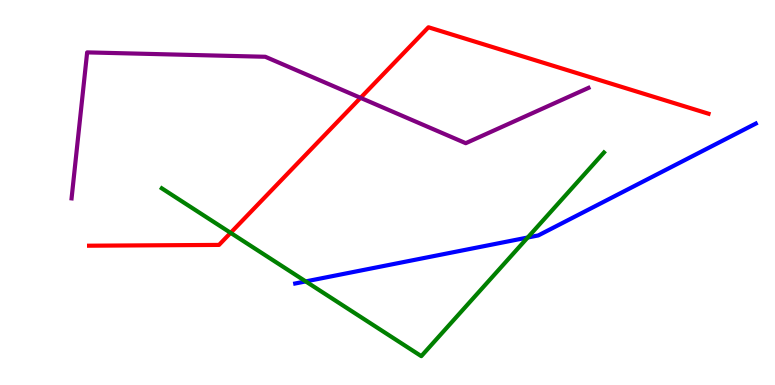[{'lines': ['blue', 'red'], 'intersections': []}, {'lines': ['green', 'red'], 'intersections': [{'x': 2.98, 'y': 3.95}]}, {'lines': ['purple', 'red'], 'intersections': [{'x': 4.65, 'y': 7.46}]}, {'lines': ['blue', 'green'], 'intersections': [{'x': 3.94, 'y': 2.69}, {'x': 6.81, 'y': 3.83}]}, {'lines': ['blue', 'purple'], 'intersections': []}, {'lines': ['green', 'purple'], 'intersections': []}]